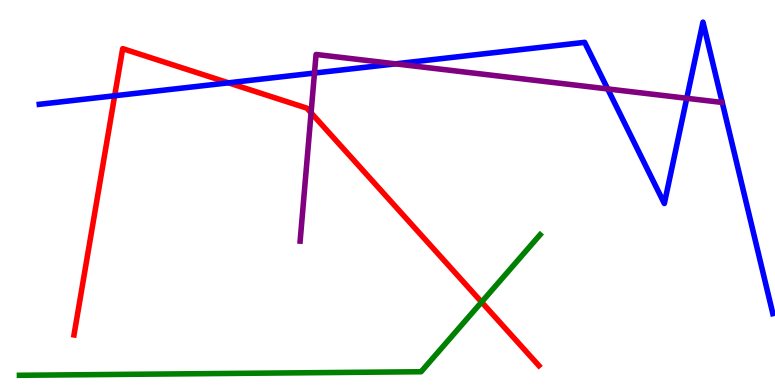[{'lines': ['blue', 'red'], 'intersections': [{'x': 1.48, 'y': 7.51}, {'x': 2.95, 'y': 7.85}]}, {'lines': ['green', 'red'], 'intersections': [{'x': 6.21, 'y': 2.15}]}, {'lines': ['purple', 'red'], 'intersections': [{'x': 4.01, 'y': 7.07}]}, {'lines': ['blue', 'green'], 'intersections': []}, {'lines': ['blue', 'purple'], 'intersections': [{'x': 4.06, 'y': 8.1}, {'x': 5.1, 'y': 8.34}, {'x': 7.84, 'y': 7.69}, {'x': 8.86, 'y': 7.45}]}, {'lines': ['green', 'purple'], 'intersections': []}]